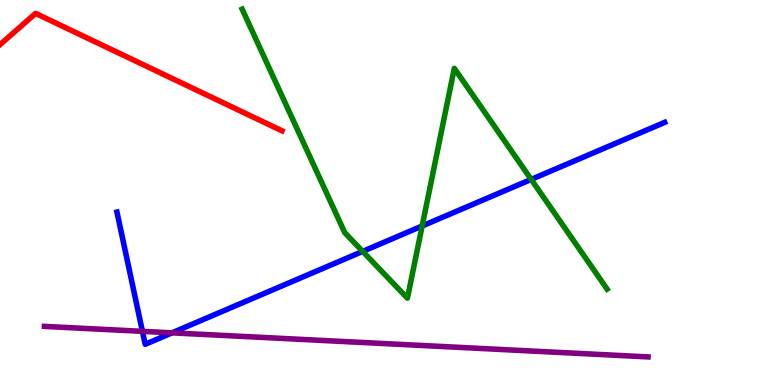[{'lines': ['blue', 'red'], 'intersections': []}, {'lines': ['green', 'red'], 'intersections': []}, {'lines': ['purple', 'red'], 'intersections': []}, {'lines': ['blue', 'green'], 'intersections': [{'x': 4.68, 'y': 3.47}, {'x': 5.45, 'y': 4.13}, {'x': 6.85, 'y': 5.34}]}, {'lines': ['blue', 'purple'], 'intersections': [{'x': 1.84, 'y': 1.39}, {'x': 2.22, 'y': 1.35}]}, {'lines': ['green', 'purple'], 'intersections': []}]